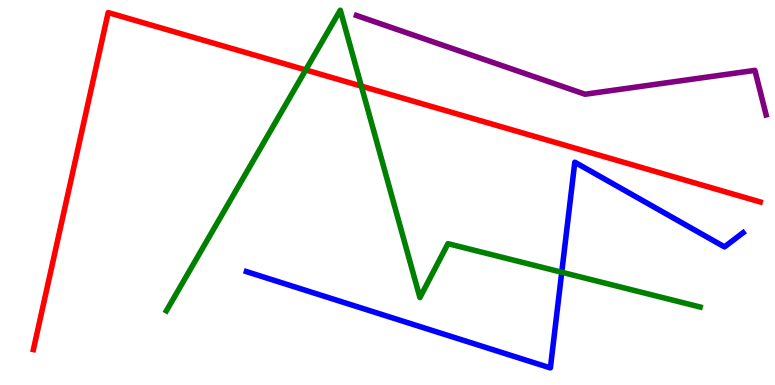[{'lines': ['blue', 'red'], 'intersections': []}, {'lines': ['green', 'red'], 'intersections': [{'x': 3.94, 'y': 8.18}, {'x': 4.66, 'y': 7.76}]}, {'lines': ['purple', 'red'], 'intersections': []}, {'lines': ['blue', 'green'], 'intersections': [{'x': 7.25, 'y': 2.93}]}, {'lines': ['blue', 'purple'], 'intersections': []}, {'lines': ['green', 'purple'], 'intersections': []}]